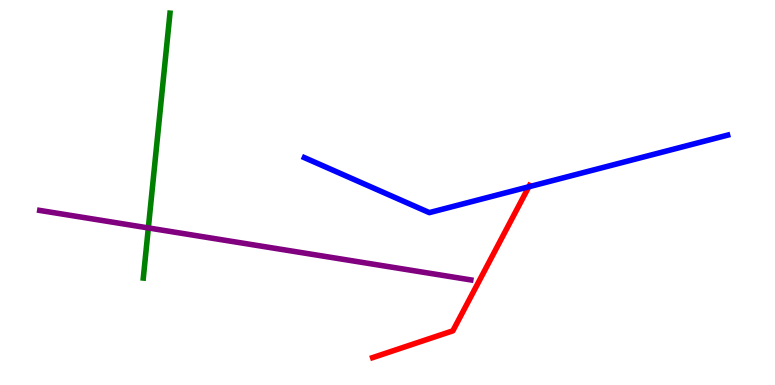[{'lines': ['blue', 'red'], 'intersections': [{'x': 6.82, 'y': 5.15}]}, {'lines': ['green', 'red'], 'intersections': []}, {'lines': ['purple', 'red'], 'intersections': []}, {'lines': ['blue', 'green'], 'intersections': []}, {'lines': ['blue', 'purple'], 'intersections': []}, {'lines': ['green', 'purple'], 'intersections': [{'x': 1.91, 'y': 4.08}]}]